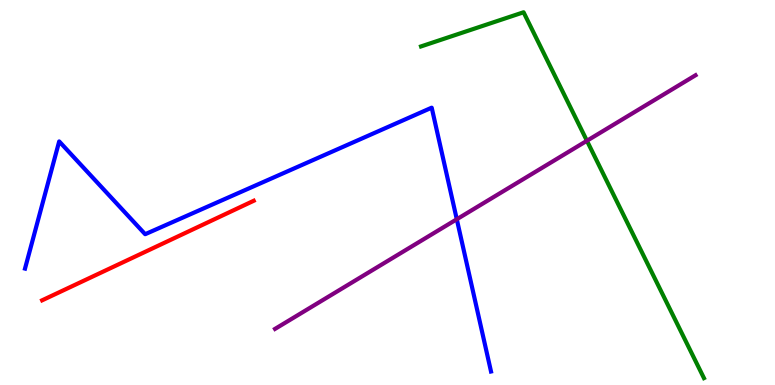[{'lines': ['blue', 'red'], 'intersections': []}, {'lines': ['green', 'red'], 'intersections': []}, {'lines': ['purple', 'red'], 'intersections': []}, {'lines': ['blue', 'green'], 'intersections': []}, {'lines': ['blue', 'purple'], 'intersections': [{'x': 5.89, 'y': 4.3}]}, {'lines': ['green', 'purple'], 'intersections': [{'x': 7.57, 'y': 6.34}]}]